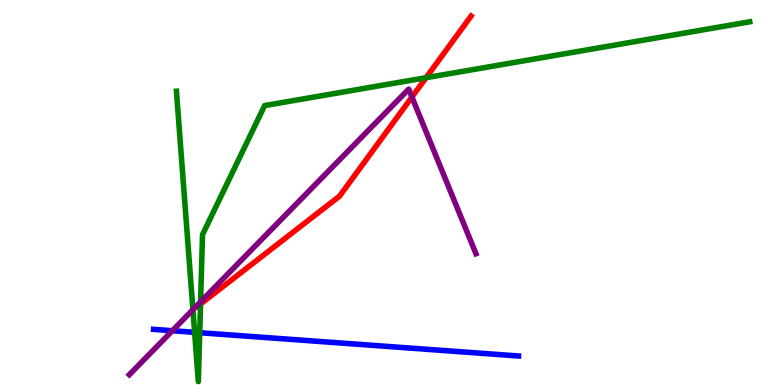[{'lines': ['blue', 'red'], 'intersections': []}, {'lines': ['green', 'red'], 'intersections': [{'x': 2.59, 'y': 2.1}, {'x': 5.5, 'y': 7.98}]}, {'lines': ['purple', 'red'], 'intersections': [{'x': 5.32, 'y': 7.48}]}, {'lines': ['blue', 'green'], 'intersections': [{'x': 2.51, 'y': 1.37}, {'x': 2.58, 'y': 1.36}]}, {'lines': ['blue', 'purple'], 'intersections': [{'x': 2.22, 'y': 1.41}]}, {'lines': ['green', 'purple'], 'intersections': [{'x': 2.49, 'y': 1.96}, {'x': 2.59, 'y': 2.16}]}]